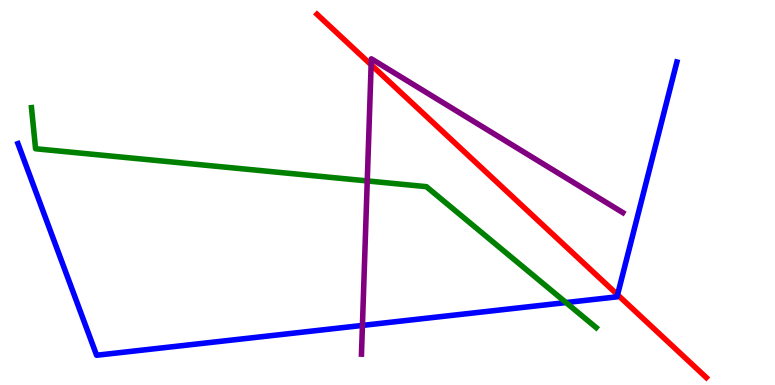[{'lines': ['blue', 'red'], 'intersections': [{'x': 7.97, 'y': 2.34}]}, {'lines': ['green', 'red'], 'intersections': []}, {'lines': ['purple', 'red'], 'intersections': [{'x': 4.79, 'y': 8.32}]}, {'lines': ['blue', 'green'], 'intersections': [{'x': 7.3, 'y': 2.14}]}, {'lines': ['blue', 'purple'], 'intersections': [{'x': 4.68, 'y': 1.55}]}, {'lines': ['green', 'purple'], 'intersections': [{'x': 4.74, 'y': 5.3}]}]